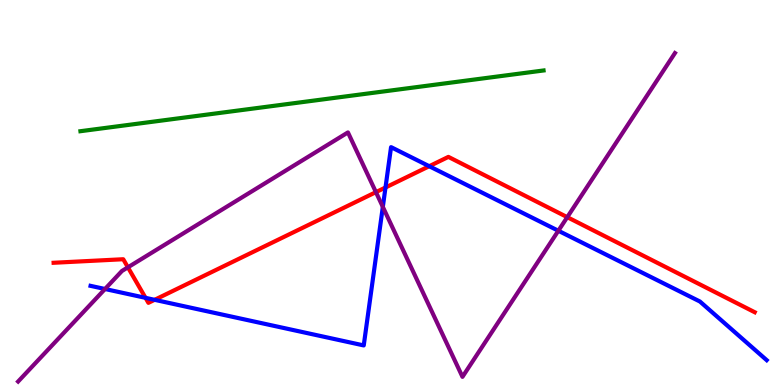[{'lines': ['blue', 'red'], 'intersections': [{'x': 1.88, 'y': 2.26}, {'x': 2.0, 'y': 2.21}, {'x': 4.97, 'y': 5.13}, {'x': 5.54, 'y': 5.68}]}, {'lines': ['green', 'red'], 'intersections': []}, {'lines': ['purple', 'red'], 'intersections': [{'x': 1.65, 'y': 3.06}, {'x': 4.85, 'y': 5.01}, {'x': 7.32, 'y': 4.36}]}, {'lines': ['blue', 'green'], 'intersections': []}, {'lines': ['blue', 'purple'], 'intersections': [{'x': 1.36, 'y': 2.49}, {'x': 4.94, 'y': 4.63}, {'x': 7.2, 'y': 4.01}]}, {'lines': ['green', 'purple'], 'intersections': []}]